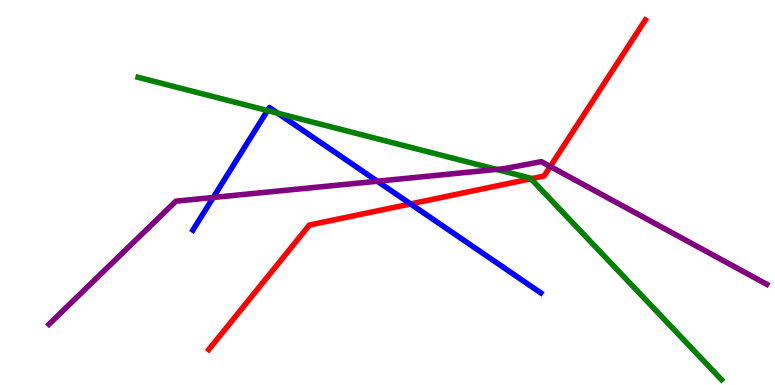[{'lines': ['blue', 'red'], 'intersections': [{'x': 5.3, 'y': 4.7}]}, {'lines': ['green', 'red'], 'intersections': [{'x': 6.85, 'y': 5.36}]}, {'lines': ['purple', 'red'], 'intersections': [{'x': 7.1, 'y': 5.67}]}, {'lines': ['blue', 'green'], 'intersections': [{'x': 3.45, 'y': 7.13}, {'x': 3.58, 'y': 7.06}]}, {'lines': ['blue', 'purple'], 'intersections': [{'x': 2.75, 'y': 4.87}, {'x': 4.87, 'y': 5.29}]}, {'lines': ['green', 'purple'], 'intersections': [{'x': 6.41, 'y': 5.6}]}]